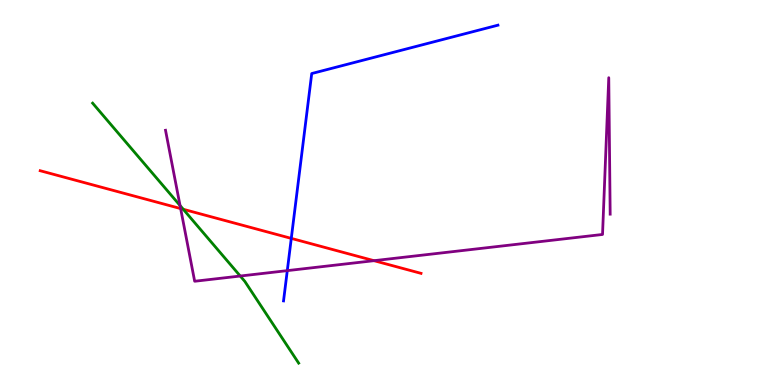[{'lines': ['blue', 'red'], 'intersections': [{'x': 3.76, 'y': 3.81}]}, {'lines': ['green', 'red'], 'intersections': [{'x': 2.36, 'y': 4.56}]}, {'lines': ['purple', 'red'], 'intersections': [{'x': 2.33, 'y': 4.58}, {'x': 4.83, 'y': 3.23}]}, {'lines': ['blue', 'green'], 'intersections': []}, {'lines': ['blue', 'purple'], 'intersections': [{'x': 3.71, 'y': 2.97}]}, {'lines': ['green', 'purple'], 'intersections': [{'x': 2.32, 'y': 4.66}, {'x': 3.1, 'y': 2.83}]}]